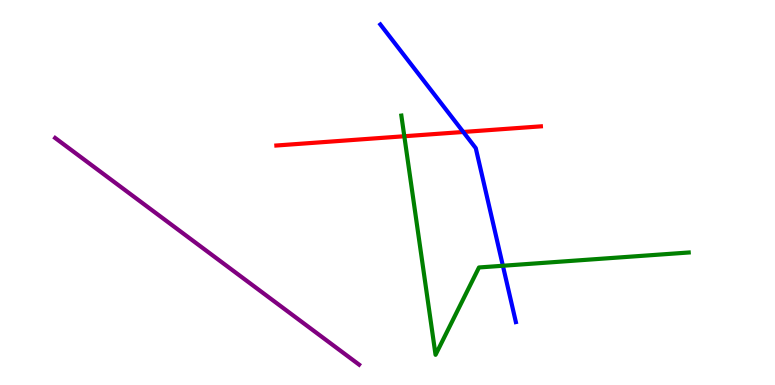[{'lines': ['blue', 'red'], 'intersections': [{'x': 5.98, 'y': 6.57}]}, {'lines': ['green', 'red'], 'intersections': [{'x': 5.22, 'y': 6.46}]}, {'lines': ['purple', 'red'], 'intersections': []}, {'lines': ['blue', 'green'], 'intersections': [{'x': 6.49, 'y': 3.1}]}, {'lines': ['blue', 'purple'], 'intersections': []}, {'lines': ['green', 'purple'], 'intersections': []}]